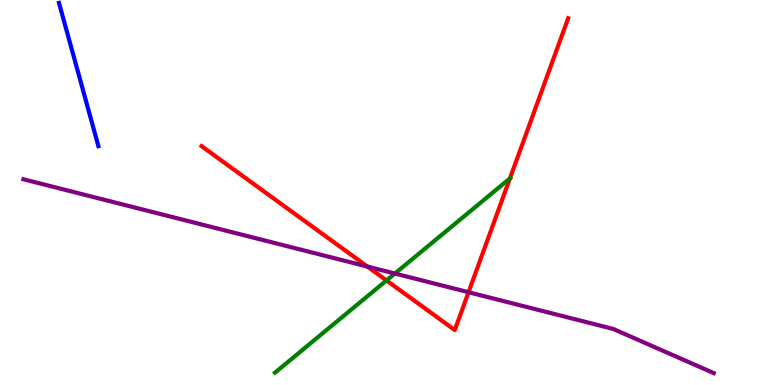[{'lines': ['blue', 'red'], 'intersections': []}, {'lines': ['green', 'red'], 'intersections': [{'x': 4.99, 'y': 2.72}, {'x': 6.58, 'y': 5.37}]}, {'lines': ['purple', 'red'], 'intersections': [{'x': 4.74, 'y': 3.08}, {'x': 6.05, 'y': 2.41}]}, {'lines': ['blue', 'green'], 'intersections': []}, {'lines': ['blue', 'purple'], 'intersections': []}, {'lines': ['green', 'purple'], 'intersections': [{'x': 5.1, 'y': 2.9}]}]